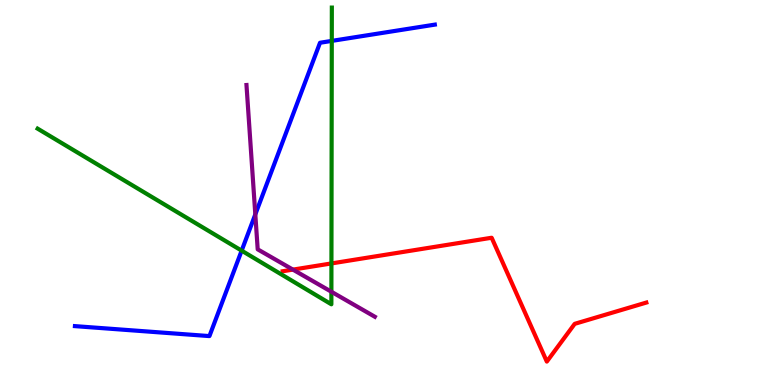[{'lines': ['blue', 'red'], 'intersections': []}, {'lines': ['green', 'red'], 'intersections': [{'x': 4.28, 'y': 3.16}]}, {'lines': ['purple', 'red'], 'intersections': [{'x': 3.78, 'y': 3.0}]}, {'lines': ['blue', 'green'], 'intersections': [{'x': 3.12, 'y': 3.49}, {'x': 4.28, 'y': 8.94}]}, {'lines': ['blue', 'purple'], 'intersections': [{'x': 3.29, 'y': 4.43}]}, {'lines': ['green', 'purple'], 'intersections': [{'x': 4.28, 'y': 2.42}]}]